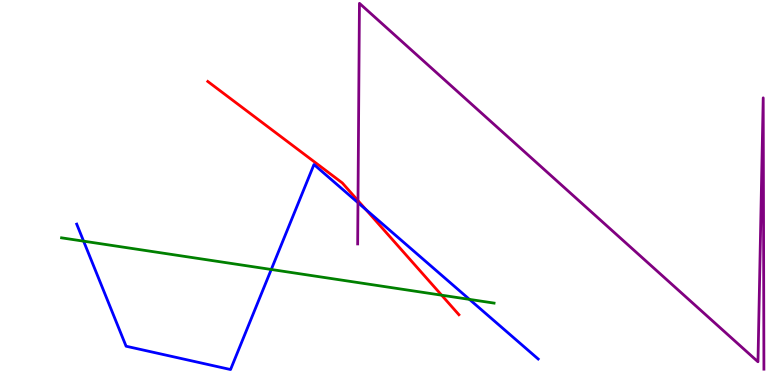[{'lines': ['blue', 'red'], 'intersections': [{'x': 4.72, 'y': 4.56}]}, {'lines': ['green', 'red'], 'intersections': [{'x': 5.7, 'y': 2.33}]}, {'lines': ['purple', 'red'], 'intersections': [{'x': 4.62, 'y': 4.79}]}, {'lines': ['blue', 'green'], 'intersections': [{'x': 1.08, 'y': 3.74}, {'x': 3.5, 'y': 3.0}, {'x': 6.06, 'y': 2.22}]}, {'lines': ['blue', 'purple'], 'intersections': [{'x': 4.62, 'y': 4.74}]}, {'lines': ['green', 'purple'], 'intersections': []}]